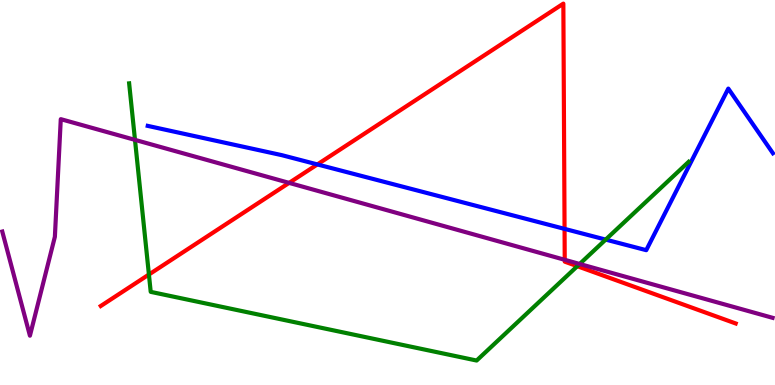[{'lines': ['blue', 'red'], 'intersections': [{'x': 4.09, 'y': 5.73}, {'x': 7.28, 'y': 4.06}]}, {'lines': ['green', 'red'], 'intersections': [{'x': 1.92, 'y': 2.87}, {'x': 7.45, 'y': 3.09}]}, {'lines': ['purple', 'red'], 'intersections': [{'x': 3.73, 'y': 5.25}, {'x': 7.29, 'y': 3.25}]}, {'lines': ['blue', 'green'], 'intersections': [{'x': 7.82, 'y': 3.78}]}, {'lines': ['blue', 'purple'], 'intersections': []}, {'lines': ['green', 'purple'], 'intersections': [{'x': 1.74, 'y': 6.37}, {'x': 7.48, 'y': 3.14}]}]